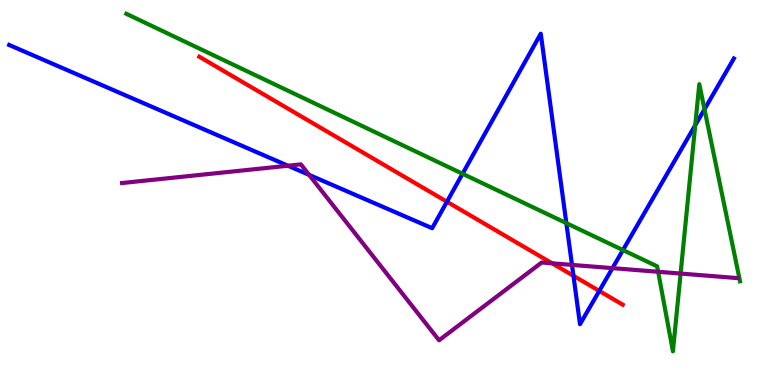[{'lines': ['blue', 'red'], 'intersections': [{'x': 5.77, 'y': 4.76}, {'x': 7.4, 'y': 2.84}, {'x': 7.73, 'y': 2.44}]}, {'lines': ['green', 'red'], 'intersections': []}, {'lines': ['purple', 'red'], 'intersections': [{'x': 7.12, 'y': 3.16}]}, {'lines': ['blue', 'green'], 'intersections': [{'x': 5.97, 'y': 5.49}, {'x': 7.31, 'y': 4.2}, {'x': 8.04, 'y': 3.5}, {'x': 8.97, 'y': 6.75}, {'x': 9.09, 'y': 7.16}]}, {'lines': ['blue', 'purple'], 'intersections': [{'x': 3.72, 'y': 5.7}, {'x': 3.99, 'y': 5.46}, {'x': 7.38, 'y': 3.12}, {'x': 7.9, 'y': 3.04}]}, {'lines': ['green', 'purple'], 'intersections': [{'x': 8.49, 'y': 2.94}, {'x': 8.78, 'y': 2.89}]}]